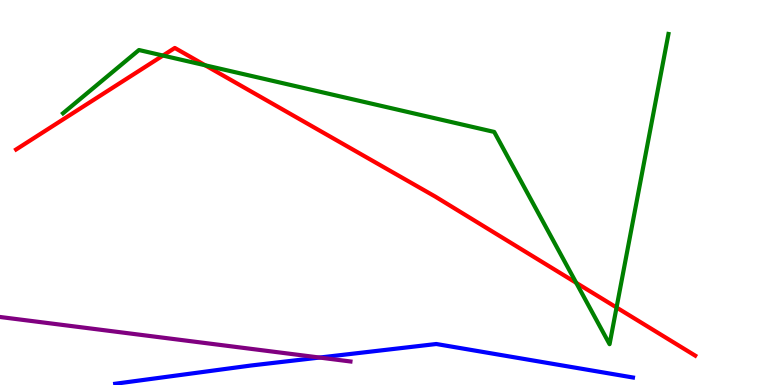[{'lines': ['blue', 'red'], 'intersections': []}, {'lines': ['green', 'red'], 'intersections': [{'x': 2.1, 'y': 8.56}, {'x': 2.65, 'y': 8.3}, {'x': 7.44, 'y': 2.65}, {'x': 7.96, 'y': 2.01}]}, {'lines': ['purple', 'red'], 'intersections': []}, {'lines': ['blue', 'green'], 'intersections': []}, {'lines': ['blue', 'purple'], 'intersections': [{'x': 4.12, 'y': 0.713}]}, {'lines': ['green', 'purple'], 'intersections': []}]